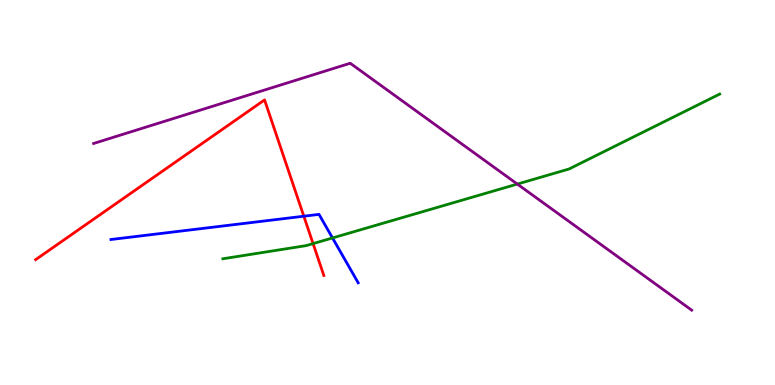[{'lines': ['blue', 'red'], 'intersections': [{'x': 3.92, 'y': 4.38}]}, {'lines': ['green', 'red'], 'intersections': [{'x': 4.04, 'y': 3.67}]}, {'lines': ['purple', 'red'], 'intersections': []}, {'lines': ['blue', 'green'], 'intersections': [{'x': 4.29, 'y': 3.82}]}, {'lines': ['blue', 'purple'], 'intersections': []}, {'lines': ['green', 'purple'], 'intersections': [{'x': 6.68, 'y': 5.22}]}]